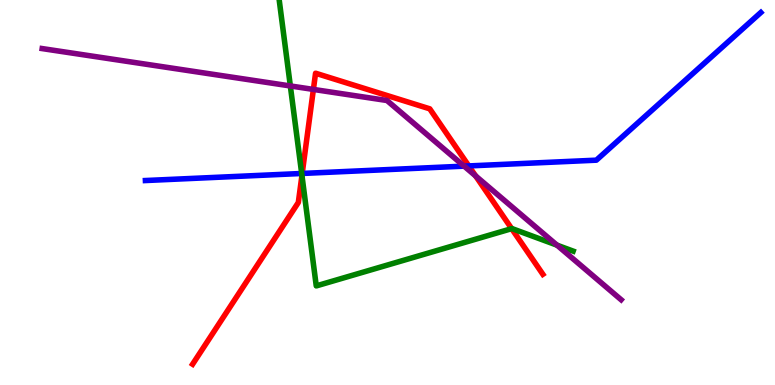[{'lines': ['blue', 'red'], 'intersections': [{'x': 3.9, 'y': 5.49}, {'x': 6.05, 'y': 5.69}]}, {'lines': ['green', 'red'], 'intersections': [{'x': 3.9, 'y': 5.44}, {'x': 6.6, 'y': 4.06}]}, {'lines': ['purple', 'red'], 'intersections': [{'x': 4.04, 'y': 7.68}, {'x': 6.14, 'y': 5.43}]}, {'lines': ['blue', 'green'], 'intersections': [{'x': 3.89, 'y': 5.49}]}, {'lines': ['blue', 'purple'], 'intersections': [{'x': 5.99, 'y': 5.68}]}, {'lines': ['green', 'purple'], 'intersections': [{'x': 3.75, 'y': 7.77}, {'x': 7.19, 'y': 3.63}]}]